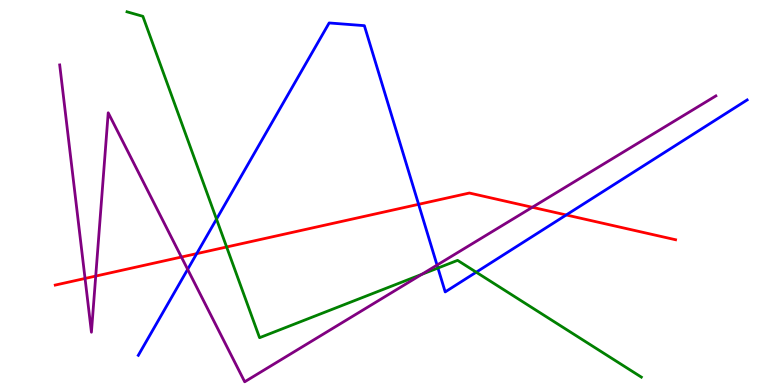[{'lines': ['blue', 'red'], 'intersections': [{'x': 2.54, 'y': 3.41}, {'x': 5.4, 'y': 4.69}, {'x': 7.31, 'y': 4.42}]}, {'lines': ['green', 'red'], 'intersections': [{'x': 2.92, 'y': 3.58}]}, {'lines': ['purple', 'red'], 'intersections': [{'x': 1.1, 'y': 2.77}, {'x': 1.24, 'y': 2.83}, {'x': 2.34, 'y': 3.32}, {'x': 6.87, 'y': 4.62}]}, {'lines': ['blue', 'green'], 'intersections': [{'x': 2.79, 'y': 4.31}, {'x': 5.65, 'y': 3.04}, {'x': 6.14, 'y': 2.93}]}, {'lines': ['blue', 'purple'], 'intersections': [{'x': 2.42, 'y': 3.0}, {'x': 5.64, 'y': 3.11}]}, {'lines': ['green', 'purple'], 'intersections': [{'x': 5.44, 'y': 2.87}]}]